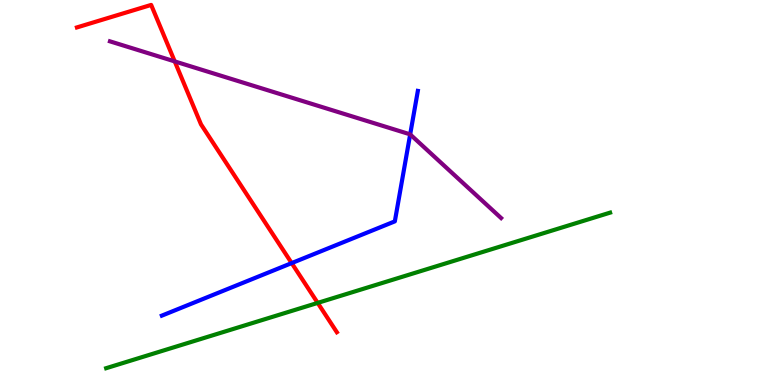[{'lines': ['blue', 'red'], 'intersections': [{'x': 3.76, 'y': 3.17}]}, {'lines': ['green', 'red'], 'intersections': [{'x': 4.1, 'y': 2.13}]}, {'lines': ['purple', 'red'], 'intersections': [{'x': 2.25, 'y': 8.4}]}, {'lines': ['blue', 'green'], 'intersections': []}, {'lines': ['blue', 'purple'], 'intersections': [{'x': 5.29, 'y': 6.51}]}, {'lines': ['green', 'purple'], 'intersections': []}]